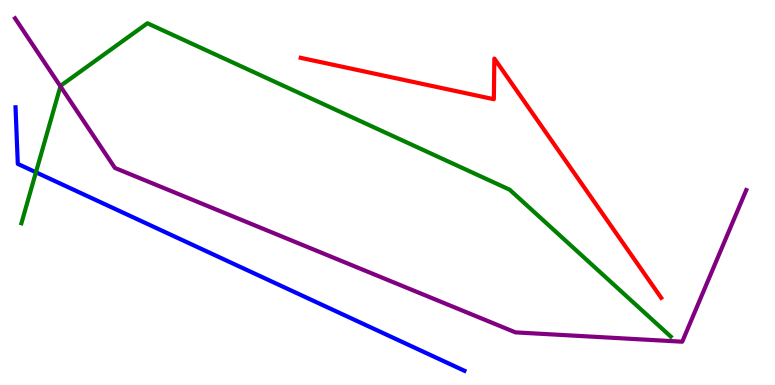[{'lines': ['blue', 'red'], 'intersections': []}, {'lines': ['green', 'red'], 'intersections': []}, {'lines': ['purple', 'red'], 'intersections': []}, {'lines': ['blue', 'green'], 'intersections': [{'x': 0.464, 'y': 5.52}]}, {'lines': ['blue', 'purple'], 'intersections': []}, {'lines': ['green', 'purple'], 'intersections': [{'x': 0.78, 'y': 7.76}]}]